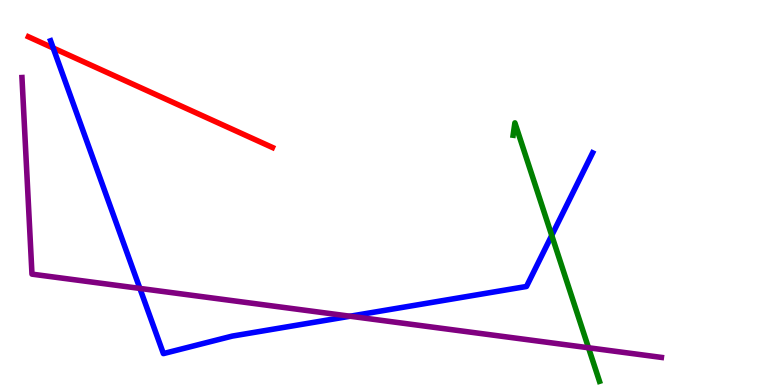[{'lines': ['blue', 'red'], 'intersections': [{'x': 0.686, 'y': 8.75}]}, {'lines': ['green', 'red'], 'intersections': []}, {'lines': ['purple', 'red'], 'intersections': []}, {'lines': ['blue', 'green'], 'intersections': [{'x': 7.12, 'y': 3.88}]}, {'lines': ['blue', 'purple'], 'intersections': [{'x': 1.81, 'y': 2.51}, {'x': 4.52, 'y': 1.79}]}, {'lines': ['green', 'purple'], 'intersections': [{'x': 7.59, 'y': 0.967}]}]